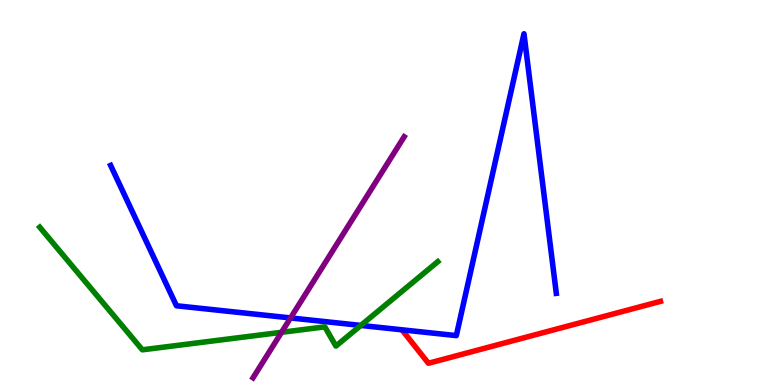[{'lines': ['blue', 'red'], 'intersections': []}, {'lines': ['green', 'red'], 'intersections': []}, {'lines': ['purple', 'red'], 'intersections': []}, {'lines': ['blue', 'green'], 'intersections': [{'x': 4.66, 'y': 1.55}]}, {'lines': ['blue', 'purple'], 'intersections': [{'x': 3.75, 'y': 1.74}]}, {'lines': ['green', 'purple'], 'intersections': [{'x': 3.63, 'y': 1.37}]}]